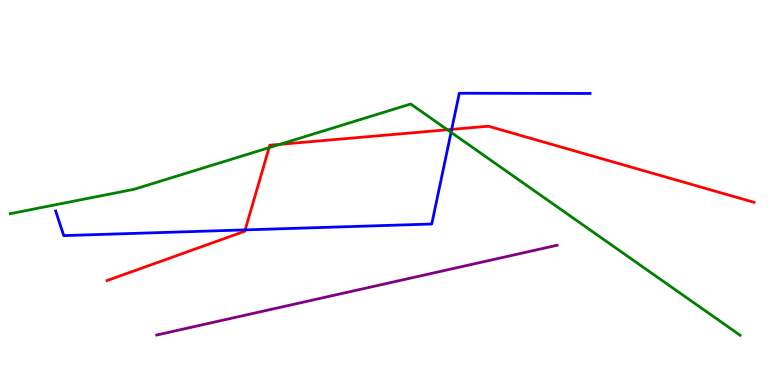[{'lines': ['blue', 'red'], 'intersections': [{'x': 3.16, 'y': 4.03}, {'x': 5.83, 'y': 6.64}]}, {'lines': ['green', 'red'], 'intersections': [{'x': 3.47, 'y': 6.16}, {'x': 3.61, 'y': 6.25}, {'x': 5.77, 'y': 6.63}]}, {'lines': ['purple', 'red'], 'intersections': []}, {'lines': ['blue', 'green'], 'intersections': [{'x': 5.82, 'y': 6.56}]}, {'lines': ['blue', 'purple'], 'intersections': []}, {'lines': ['green', 'purple'], 'intersections': []}]